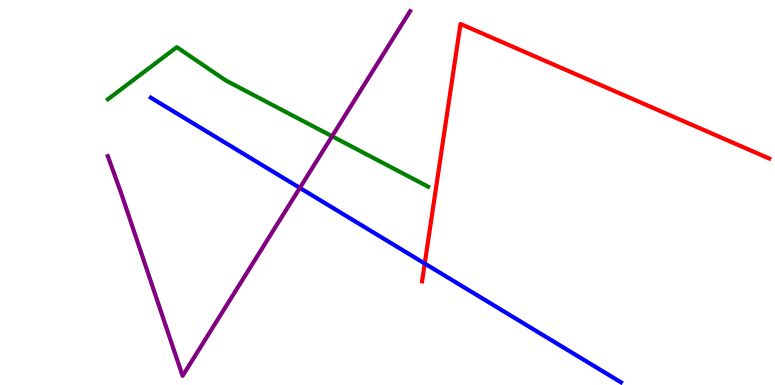[{'lines': ['blue', 'red'], 'intersections': [{'x': 5.48, 'y': 3.16}]}, {'lines': ['green', 'red'], 'intersections': []}, {'lines': ['purple', 'red'], 'intersections': []}, {'lines': ['blue', 'green'], 'intersections': []}, {'lines': ['blue', 'purple'], 'intersections': [{'x': 3.87, 'y': 5.12}]}, {'lines': ['green', 'purple'], 'intersections': [{'x': 4.28, 'y': 6.46}]}]